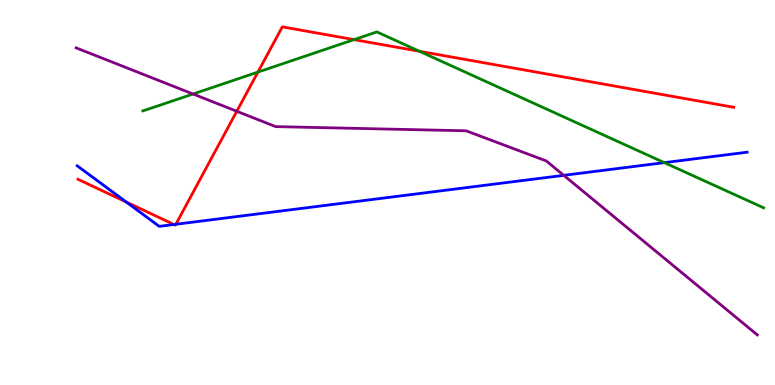[{'lines': ['blue', 'red'], 'intersections': [{'x': 1.63, 'y': 4.75}, {'x': 2.24, 'y': 4.17}, {'x': 2.27, 'y': 4.18}]}, {'lines': ['green', 'red'], 'intersections': [{'x': 3.33, 'y': 8.13}, {'x': 4.57, 'y': 8.97}, {'x': 5.41, 'y': 8.67}]}, {'lines': ['purple', 'red'], 'intersections': [{'x': 3.06, 'y': 7.11}]}, {'lines': ['blue', 'green'], 'intersections': [{'x': 8.57, 'y': 5.78}]}, {'lines': ['blue', 'purple'], 'intersections': [{'x': 7.27, 'y': 5.45}]}, {'lines': ['green', 'purple'], 'intersections': [{'x': 2.49, 'y': 7.56}]}]